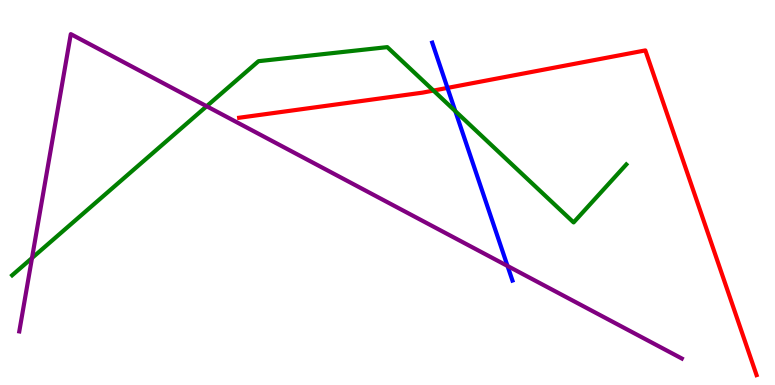[{'lines': ['blue', 'red'], 'intersections': [{'x': 5.77, 'y': 7.72}]}, {'lines': ['green', 'red'], 'intersections': [{'x': 5.59, 'y': 7.65}]}, {'lines': ['purple', 'red'], 'intersections': []}, {'lines': ['blue', 'green'], 'intersections': [{'x': 5.87, 'y': 7.11}]}, {'lines': ['blue', 'purple'], 'intersections': [{'x': 6.55, 'y': 3.09}]}, {'lines': ['green', 'purple'], 'intersections': [{'x': 0.413, 'y': 3.3}, {'x': 2.67, 'y': 7.24}]}]